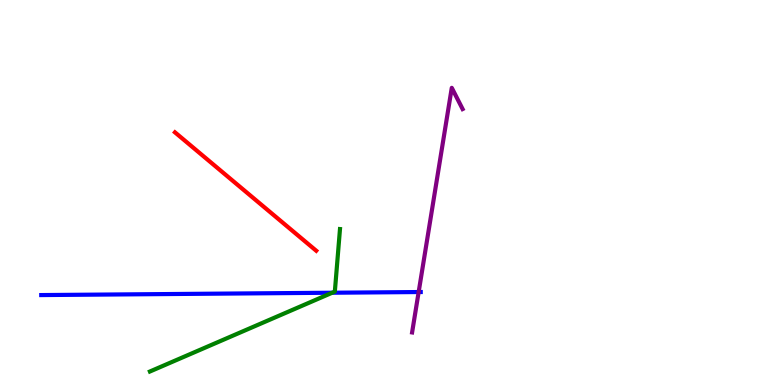[{'lines': ['blue', 'red'], 'intersections': []}, {'lines': ['green', 'red'], 'intersections': []}, {'lines': ['purple', 'red'], 'intersections': []}, {'lines': ['blue', 'green'], 'intersections': [{'x': 4.29, 'y': 2.4}]}, {'lines': ['blue', 'purple'], 'intersections': [{'x': 5.4, 'y': 2.41}]}, {'lines': ['green', 'purple'], 'intersections': []}]